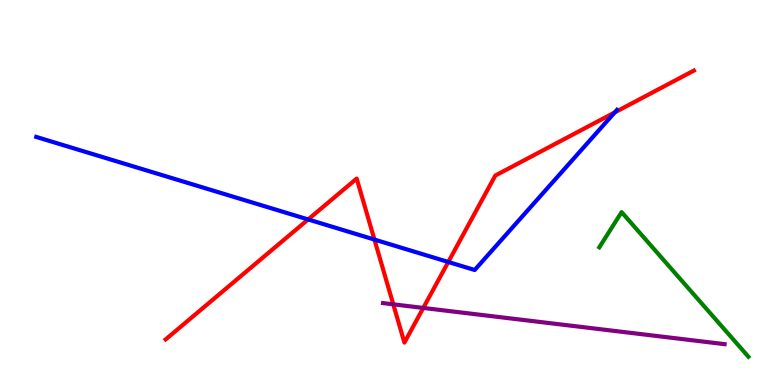[{'lines': ['blue', 'red'], 'intersections': [{'x': 3.98, 'y': 4.3}, {'x': 4.83, 'y': 3.78}, {'x': 5.78, 'y': 3.2}, {'x': 7.93, 'y': 7.08}]}, {'lines': ['green', 'red'], 'intersections': []}, {'lines': ['purple', 'red'], 'intersections': [{'x': 5.07, 'y': 2.1}, {'x': 5.46, 'y': 2.0}]}, {'lines': ['blue', 'green'], 'intersections': []}, {'lines': ['blue', 'purple'], 'intersections': []}, {'lines': ['green', 'purple'], 'intersections': []}]